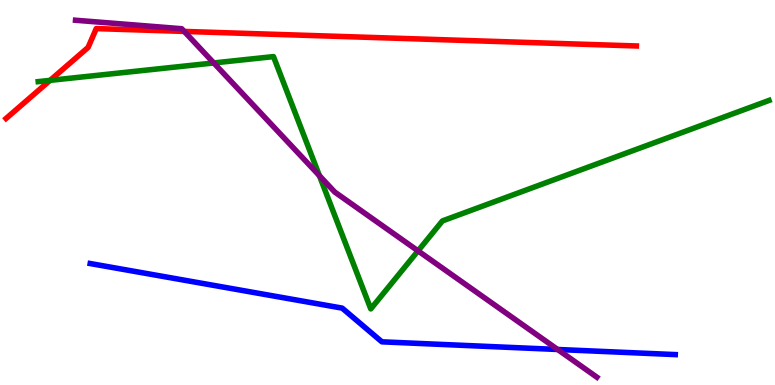[{'lines': ['blue', 'red'], 'intersections': []}, {'lines': ['green', 'red'], 'intersections': [{'x': 0.646, 'y': 7.91}]}, {'lines': ['purple', 'red'], 'intersections': [{'x': 2.38, 'y': 9.18}]}, {'lines': ['blue', 'green'], 'intersections': []}, {'lines': ['blue', 'purple'], 'intersections': [{'x': 7.2, 'y': 0.923}]}, {'lines': ['green', 'purple'], 'intersections': [{'x': 2.76, 'y': 8.36}, {'x': 4.12, 'y': 5.44}, {'x': 5.39, 'y': 3.48}]}]